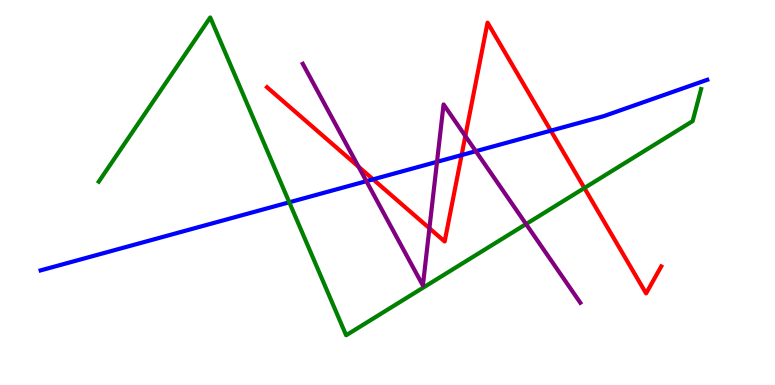[{'lines': ['blue', 'red'], 'intersections': [{'x': 4.81, 'y': 5.34}, {'x': 5.96, 'y': 5.97}, {'x': 7.11, 'y': 6.61}]}, {'lines': ['green', 'red'], 'intersections': [{'x': 7.54, 'y': 5.12}]}, {'lines': ['purple', 'red'], 'intersections': [{'x': 4.63, 'y': 5.67}, {'x': 5.54, 'y': 4.07}, {'x': 6.0, 'y': 6.47}]}, {'lines': ['blue', 'green'], 'intersections': [{'x': 3.73, 'y': 4.75}]}, {'lines': ['blue', 'purple'], 'intersections': [{'x': 4.73, 'y': 5.29}, {'x': 5.64, 'y': 5.8}, {'x': 6.14, 'y': 6.07}]}, {'lines': ['green', 'purple'], 'intersections': [{'x': 6.79, 'y': 4.18}]}]